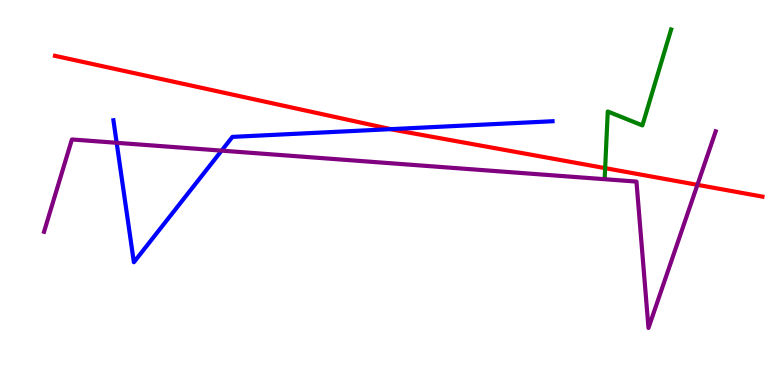[{'lines': ['blue', 'red'], 'intersections': [{'x': 5.04, 'y': 6.65}]}, {'lines': ['green', 'red'], 'intersections': [{'x': 7.81, 'y': 5.63}]}, {'lines': ['purple', 'red'], 'intersections': [{'x': 9.0, 'y': 5.2}]}, {'lines': ['blue', 'green'], 'intersections': []}, {'lines': ['blue', 'purple'], 'intersections': [{'x': 1.51, 'y': 6.29}, {'x': 2.86, 'y': 6.09}]}, {'lines': ['green', 'purple'], 'intersections': []}]